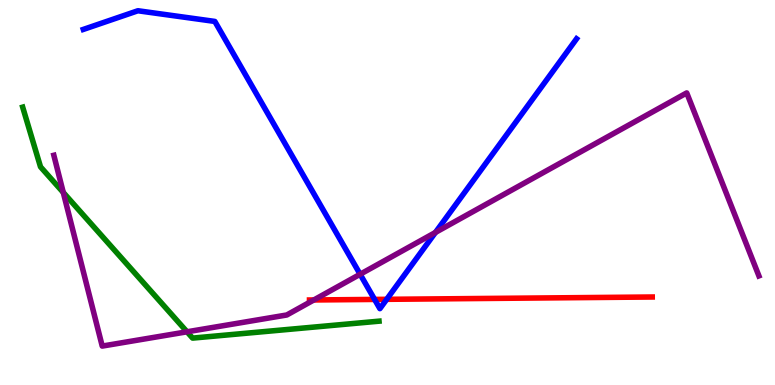[{'lines': ['blue', 'red'], 'intersections': [{'x': 4.83, 'y': 2.22}, {'x': 4.99, 'y': 2.23}]}, {'lines': ['green', 'red'], 'intersections': []}, {'lines': ['purple', 'red'], 'intersections': [{'x': 4.05, 'y': 2.21}]}, {'lines': ['blue', 'green'], 'intersections': []}, {'lines': ['blue', 'purple'], 'intersections': [{'x': 4.65, 'y': 2.88}, {'x': 5.62, 'y': 3.96}]}, {'lines': ['green', 'purple'], 'intersections': [{'x': 0.816, 'y': 5.0}, {'x': 2.41, 'y': 1.38}]}]